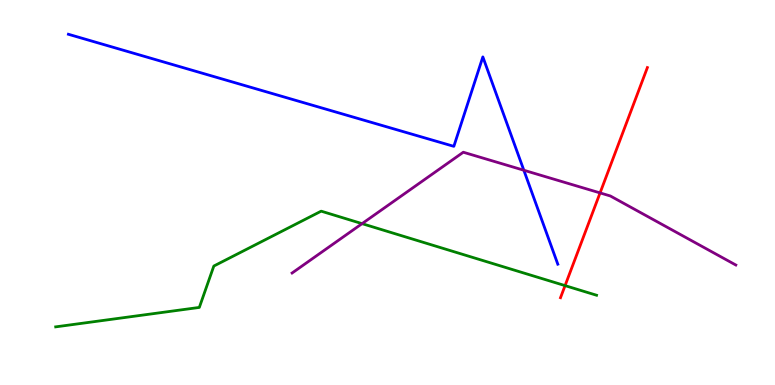[{'lines': ['blue', 'red'], 'intersections': []}, {'lines': ['green', 'red'], 'intersections': [{'x': 7.29, 'y': 2.58}]}, {'lines': ['purple', 'red'], 'intersections': [{'x': 7.74, 'y': 4.99}]}, {'lines': ['blue', 'green'], 'intersections': []}, {'lines': ['blue', 'purple'], 'intersections': [{'x': 6.76, 'y': 5.58}]}, {'lines': ['green', 'purple'], 'intersections': [{'x': 4.67, 'y': 4.19}]}]